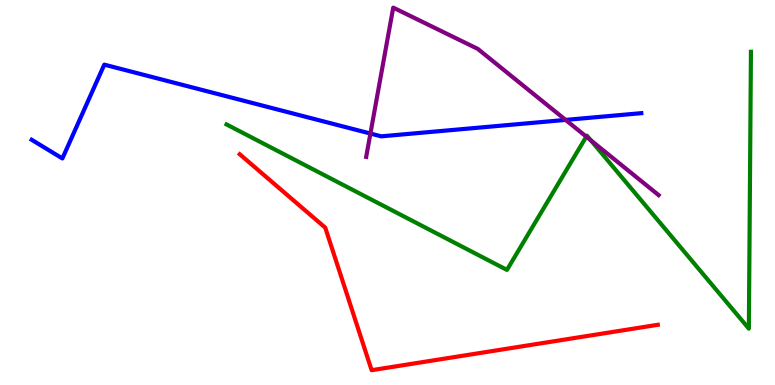[{'lines': ['blue', 'red'], 'intersections': []}, {'lines': ['green', 'red'], 'intersections': []}, {'lines': ['purple', 'red'], 'intersections': []}, {'lines': ['blue', 'green'], 'intersections': []}, {'lines': ['blue', 'purple'], 'intersections': [{'x': 4.78, 'y': 6.53}, {'x': 7.3, 'y': 6.89}]}, {'lines': ['green', 'purple'], 'intersections': [{'x': 7.57, 'y': 6.45}, {'x': 7.62, 'y': 6.36}]}]